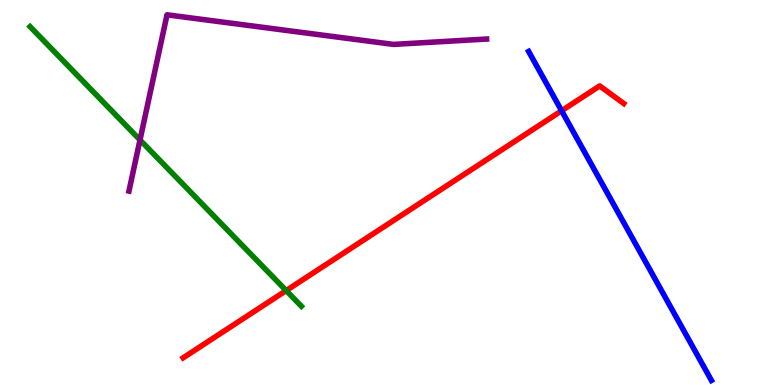[{'lines': ['blue', 'red'], 'intersections': [{'x': 7.25, 'y': 7.12}]}, {'lines': ['green', 'red'], 'intersections': [{'x': 3.69, 'y': 2.45}]}, {'lines': ['purple', 'red'], 'intersections': []}, {'lines': ['blue', 'green'], 'intersections': []}, {'lines': ['blue', 'purple'], 'intersections': []}, {'lines': ['green', 'purple'], 'intersections': [{'x': 1.81, 'y': 6.37}]}]